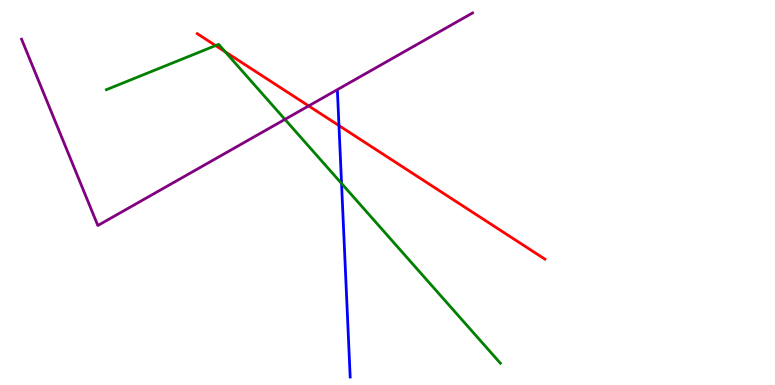[{'lines': ['blue', 'red'], 'intersections': [{'x': 4.37, 'y': 6.74}]}, {'lines': ['green', 'red'], 'intersections': [{'x': 2.78, 'y': 8.82}, {'x': 2.91, 'y': 8.65}]}, {'lines': ['purple', 'red'], 'intersections': [{'x': 3.98, 'y': 7.25}]}, {'lines': ['blue', 'green'], 'intersections': [{'x': 4.41, 'y': 5.23}]}, {'lines': ['blue', 'purple'], 'intersections': []}, {'lines': ['green', 'purple'], 'intersections': [{'x': 3.68, 'y': 6.9}]}]